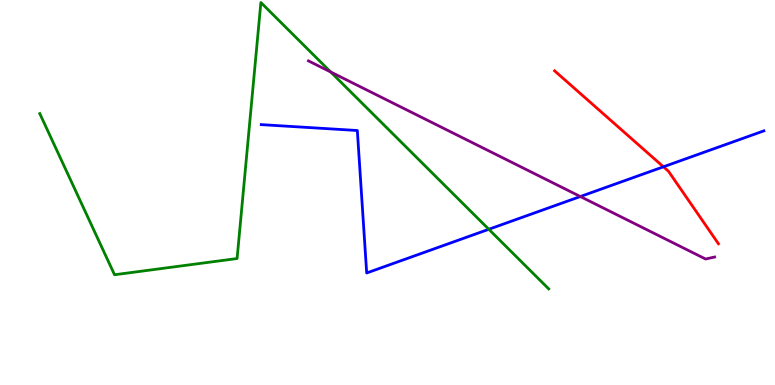[{'lines': ['blue', 'red'], 'intersections': [{'x': 8.56, 'y': 5.67}]}, {'lines': ['green', 'red'], 'intersections': []}, {'lines': ['purple', 'red'], 'intersections': []}, {'lines': ['blue', 'green'], 'intersections': [{'x': 6.31, 'y': 4.04}]}, {'lines': ['blue', 'purple'], 'intersections': [{'x': 7.49, 'y': 4.9}]}, {'lines': ['green', 'purple'], 'intersections': [{'x': 4.27, 'y': 8.13}]}]